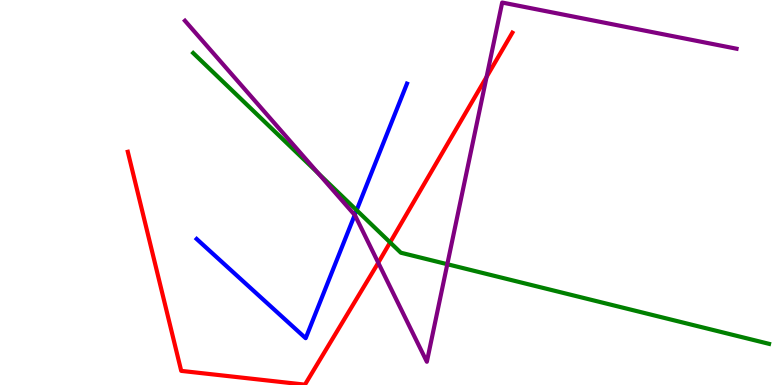[{'lines': ['blue', 'red'], 'intersections': []}, {'lines': ['green', 'red'], 'intersections': [{'x': 5.03, 'y': 3.7}]}, {'lines': ['purple', 'red'], 'intersections': [{'x': 4.88, 'y': 3.18}, {'x': 6.28, 'y': 8.0}]}, {'lines': ['blue', 'green'], 'intersections': [{'x': 4.6, 'y': 4.54}]}, {'lines': ['blue', 'purple'], 'intersections': [{'x': 4.58, 'y': 4.42}]}, {'lines': ['green', 'purple'], 'intersections': [{'x': 4.11, 'y': 5.5}, {'x': 5.77, 'y': 3.14}]}]